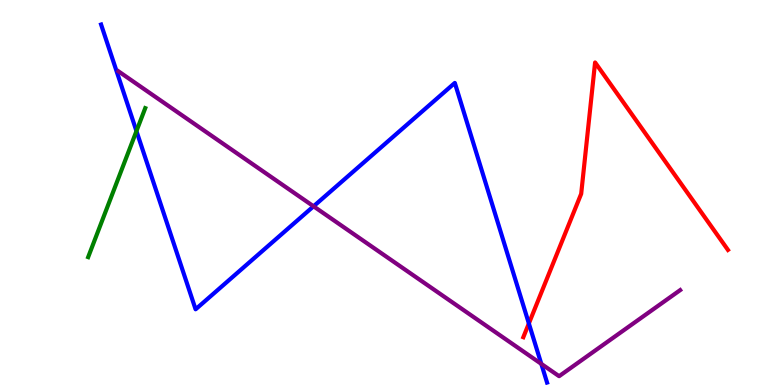[{'lines': ['blue', 'red'], 'intersections': [{'x': 6.82, 'y': 1.6}]}, {'lines': ['green', 'red'], 'intersections': []}, {'lines': ['purple', 'red'], 'intersections': []}, {'lines': ['blue', 'green'], 'intersections': [{'x': 1.76, 'y': 6.6}]}, {'lines': ['blue', 'purple'], 'intersections': [{'x': 4.05, 'y': 4.64}, {'x': 6.98, 'y': 0.549}]}, {'lines': ['green', 'purple'], 'intersections': []}]